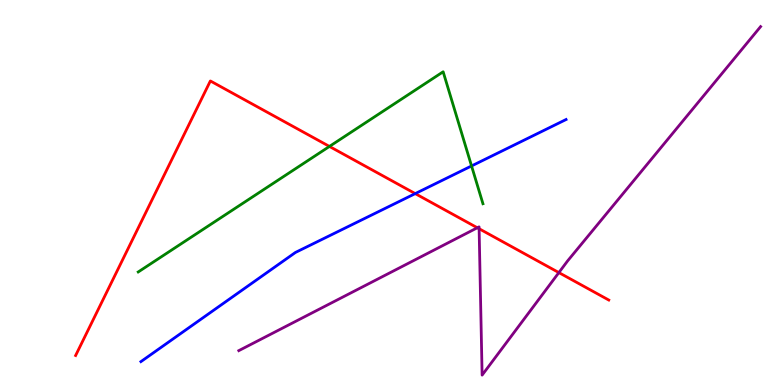[{'lines': ['blue', 'red'], 'intersections': [{'x': 5.36, 'y': 4.97}]}, {'lines': ['green', 'red'], 'intersections': [{'x': 4.25, 'y': 6.2}]}, {'lines': ['purple', 'red'], 'intersections': [{'x': 6.16, 'y': 4.08}, {'x': 6.18, 'y': 4.06}, {'x': 7.21, 'y': 2.92}]}, {'lines': ['blue', 'green'], 'intersections': [{'x': 6.08, 'y': 5.69}]}, {'lines': ['blue', 'purple'], 'intersections': []}, {'lines': ['green', 'purple'], 'intersections': []}]